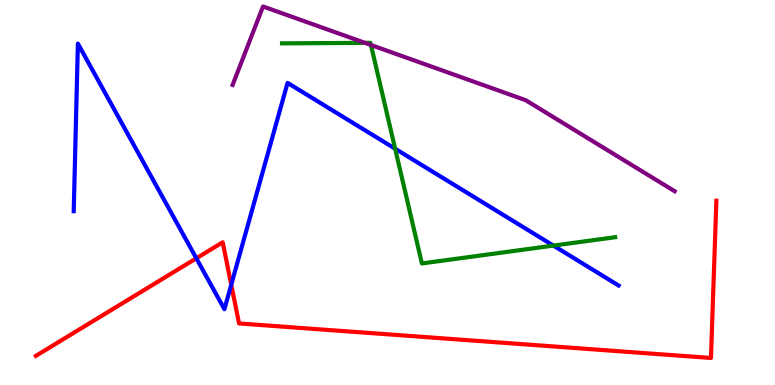[{'lines': ['blue', 'red'], 'intersections': [{'x': 2.53, 'y': 3.29}, {'x': 2.98, 'y': 2.61}]}, {'lines': ['green', 'red'], 'intersections': []}, {'lines': ['purple', 'red'], 'intersections': []}, {'lines': ['blue', 'green'], 'intersections': [{'x': 5.1, 'y': 6.14}, {'x': 7.14, 'y': 3.62}]}, {'lines': ['blue', 'purple'], 'intersections': []}, {'lines': ['green', 'purple'], 'intersections': [{'x': 4.71, 'y': 8.89}, {'x': 4.79, 'y': 8.83}]}]